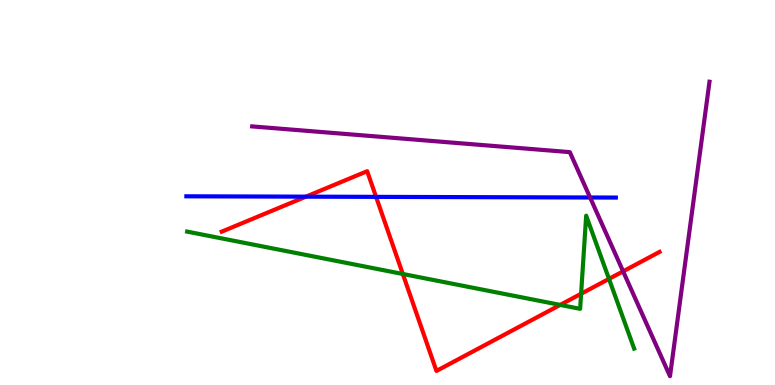[{'lines': ['blue', 'red'], 'intersections': [{'x': 3.95, 'y': 4.89}, {'x': 4.85, 'y': 4.89}]}, {'lines': ['green', 'red'], 'intersections': [{'x': 5.2, 'y': 2.88}, {'x': 7.23, 'y': 2.08}, {'x': 7.5, 'y': 2.37}, {'x': 7.86, 'y': 2.76}]}, {'lines': ['purple', 'red'], 'intersections': [{'x': 8.04, 'y': 2.95}]}, {'lines': ['blue', 'green'], 'intersections': []}, {'lines': ['blue', 'purple'], 'intersections': [{'x': 7.61, 'y': 4.87}]}, {'lines': ['green', 'purple'], 'intersections': []}]